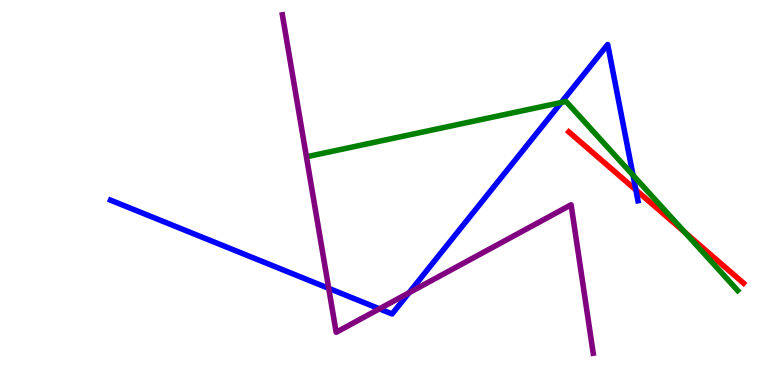[{'lines': ['blue', 'red'], 'intersections': [{'x': 8.2, 'y': 5.07}]}, {'lines': ['green', 'red'], 'intersections': [{'x': 8.84, 'y': 3.96}]}, {'lines': ['purple', 'red'], 'intersections': []}, {'lines': ['blue', 'green'], 'intersections': [{'x': 7.24, 'y': 7.34}, {'x': 8.17, 'y': 5.45}]}, {'lines': ['blue', 'purple'], 'intersections': [{'x': 4.24, 'y': 2.51}, {'x': 4.9, 'y': 1.98}, {'x': 5.28, 'y': 2.4}]}, {'lines': ['green', 'purple'], 'intersections': []}]